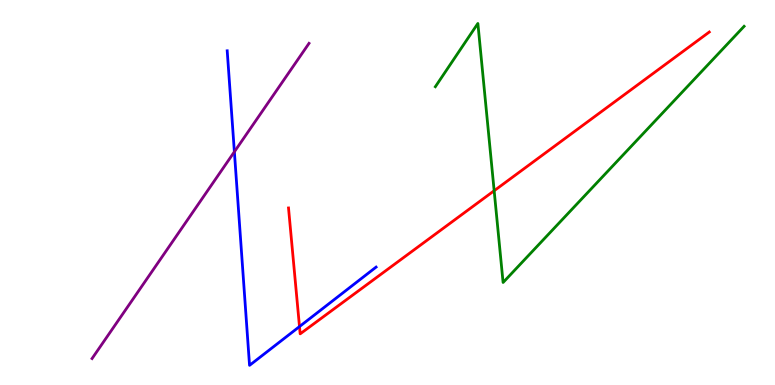[{'lines': ['blue', 'red'], 'intersections': [{'x': 3.86, 'y': 1.52}]}, {'lines': ['green', 'red'], 'intersections': [{'x': 6.38, 'y': 5.05}]}, {'lines': ['purple', 'red'], 'intersections': []}, {'lines': ['blue', 'green'], 'intersections': []}, {'lines': ['blue', 'purple'], 'intersections': [{'x': 3.02, 'y': 6.06}]}, {'lines': ['green', 'purple'], 'intersections': []}]